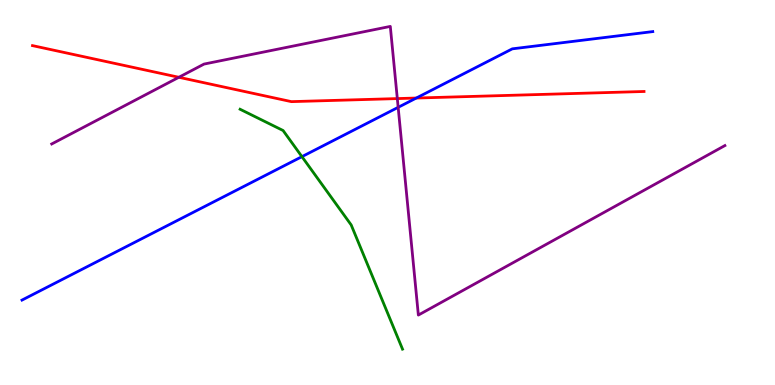[{'lines': ['blue', 'red'], 'intersections': [{'x': 5.37, 'y': 7.45}]}, {'lines': ['green', 'red'], 'intersections': []}, {'lines': ['purple', 'red'], 'intersections': [{'x': 2.31, 'y': 7.99}, {'x': 5.13, 'y': 7.44}]}, {'lines': ['blue', 'green'], 'intersections': [{'x': 3.9, 'y': 5.93}]}, {'lines': ['blue', 'purple'], 'intersections': [{'x': 5.14, 'y': 7.21}]}, {'lines': ['green', 'purple'], 'intersections': []}]